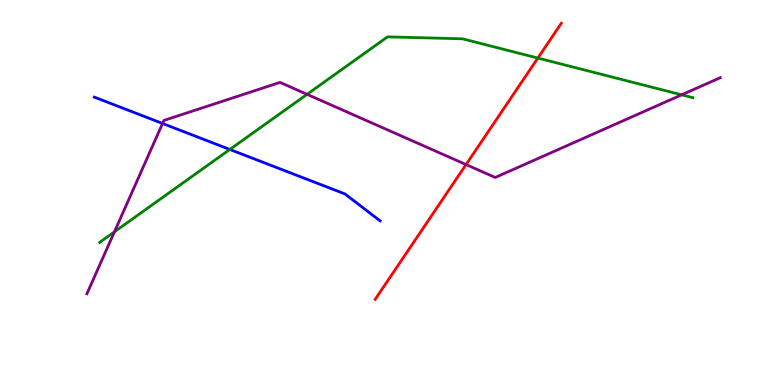[{'lines': ['blue', 'red'], 'intersections': []}, {'lines': ['green', 'red'], 'intersections': [{'x': 6.94, 'y': 8.49}]}, {'lines': ['purple', 'red'], 'intersections': [{'x': 6.01, 'y': 5.73}]}, {'lines': ['blue', 'green'], 'intersections': [{'x': 2.97, 'y': 6.12}]}, {'lines': ['blue', 'purple'], 'intersections': [{'x': 2.1, 'y': 6.79}]}, {'lines': ['green', 'purple'], 'intersections': [{'x': 1.48, 'y': 3.98}, {'x': 3.96, 'y': 7.55}, {'x': 8.8, 'y': 7.54}]}]